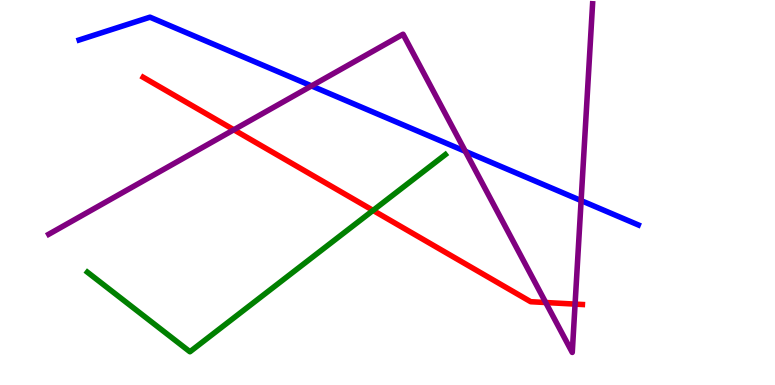[{'lines': ['blue', 'red'], 'intersections': []}, {'lines': ['green', 'red'], 'intersections': [{'x': 4.81, 'y': 4.53}]}, {'lines': ['purple', 'red'], 'intersections': [{'x': 3.02, 'y': 6.63}, {'x': 7.04, 'y': 2.14}, {'x': 7.42, 'y': 2.1}]}, {'lines': ['blue', 'green'], 'intersections': []}, {'lines': ['blue', 'purple'], 'intersections': [{'x': 4.02, 'y': 7.77}, {'x': 6.0, 'y': 6.07}, {'x': 7.5, 'y': 4.79}]}, {'lines': ['green', 'purple'], 'intersections': []}]